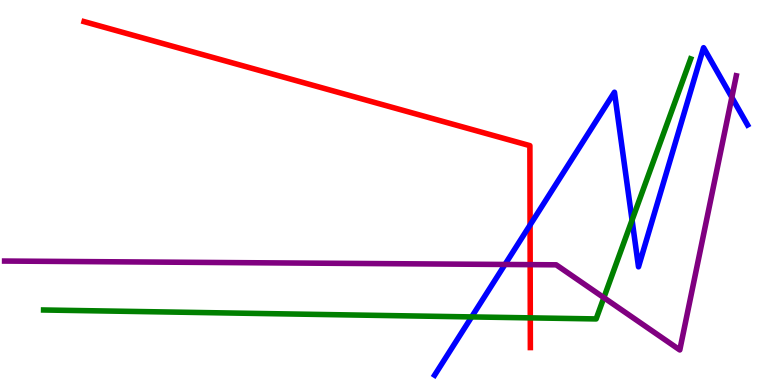[{'lines': ['blue', 'red'], 'intersections': [{'x': 6.84, 'y': 4.16}]}, {'lines': ['green', 'red'], 'intersections': [{'x': 6.84, 'y': 1.74}]}, {'lines': ['purple', 'red'], 'intersections': [{'x': 6.84, 'y': 3.13}]}, {'lines': ['blue', 'green'], 'intersections': [{'x': 6.09, 'y': 1.77}, {'x': 8.16, 'y': 4.28}]}, {'lines': ['blue', 'purple'], 'intersections': [{'x': 6.52, 'y': 3.13}, {'x': 9.44, 'y': 7.47}]}, {'lines': ['green', 'purple'], 'intersections': [{'x': 7.79, 'y': 2.27}]}]